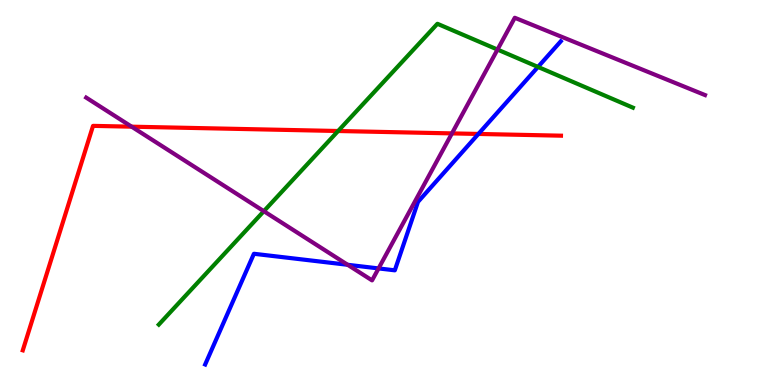[{'lines': ['blue', 'red'], 'intersections': [{'x': 6.17, 'y': 6.52}]}, {'lines': ['green', 'red'], 'intersections': [{'x': 4.36, 'y': 6.6}]}, {'lines': ['purple', 'red'], 'intersections': [{'x': 1.7, 'y': 6.71}, {'x': 5.83, 'y': 6.54}]}, {'lines': ['blue', 'green'], 'intersections': [{'x': 6.94, 'y': 8.26}]}, {'lines': ['blue', 'purple'], 'intersections': [{'x': 4.49, 'y': 3.12}, {'x': 4.88, 'y': 3.03}]}, {'lines': ['green', 'purple'], 'intersections': [{'x': 3.4, 'y': 4.51}, {'x': 6.42, 'y': 8.71}]}]